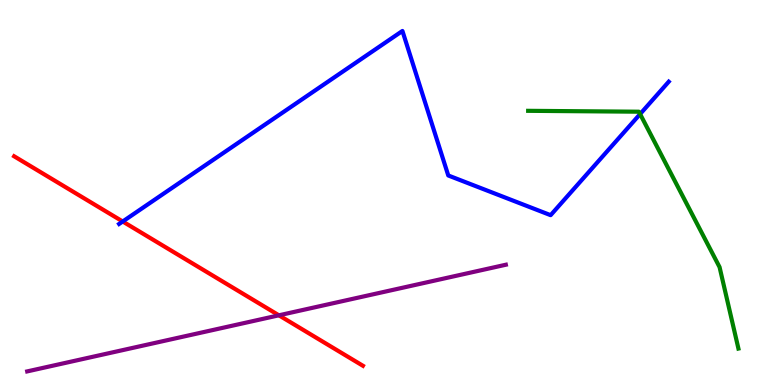[{'lines': ['blue', 'red'], 'intersections': [{'x': 1.58, 'y': 4.25}]}, {'lines': ['green', 'red'], 'intersections': []}, {'lines': ['purple', 'red'], 'intersections': [{'x': 3.6, 'y': 1.81}]}, {'lines': ['blue', 'green'], 'intersections': [{'x': 8.26, 'y': 7.04}]}, {'lines': ['blue', 'purple'], 'intersections': []}, {'lines': ['green', 'purple'], 'intersections': []}]